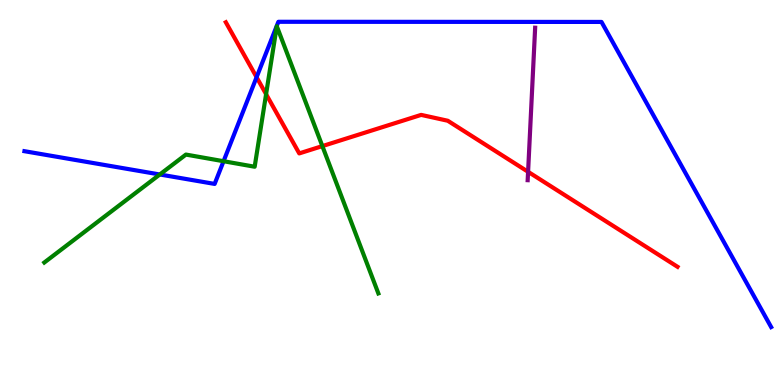[{'lines': ['blue', 'red'], 'intersections': [{'x': 3.31, 'y': 7.99}]}, {'lines': ['green', 'red'], 'intersections': [{'x': 3.43, 'y': 7.55}, {'x': 4.16, 'y': 6.21}]}, {'lines': ['purple', 'red'], 'intersections': [{'x': 6.81, 'y': 5.54}]}, {'lines': ['blue', 'green'], 'intersections': [{'x': 2.06, 'y': 5.47}, {'x': 2.88, 'y': 5.81}]}, {'lines': ['blue', 'purple'], 'intersections': []}, {'lines': ['green', 'purple'], 'intersections': []}]